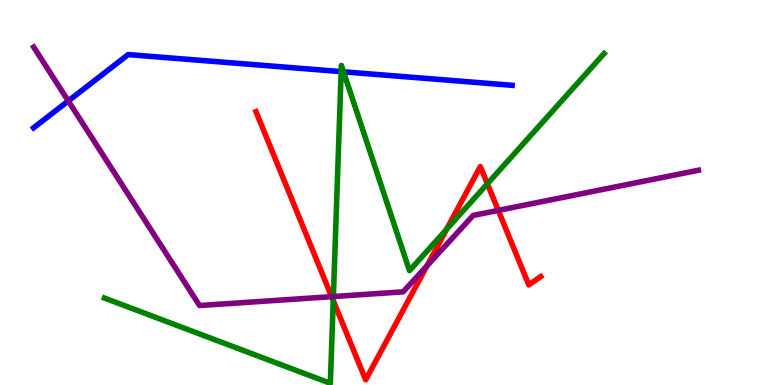[{'lines': ['blue', 'red'], 'intersections': []}, {'lines': ['green', 'red'], 'intersections': [{'x': 4.3, 'y': 2.19}, {'x': 5.76, 'y': 4.05}, {'x': 6.29, 'y': 5.23}]}, {'lines': ['purple', 'red'], 'intersections': [{'x': 4.28, 'y': 2.29}, {'x': 5.51, 'y': 3.09}, {'x': 6.43, 'y': 4.54}]}, {'lines': ['blue', 'green'], 'intersections': [{'x': 4.4, 'y': 8.14}, {'x': 4.43, 'y': 8.13}]}, {'lines': ['blue', 'purple'], 'intersections': [{'x': 0.881, 'y': 7.38}]}, {'lines': ['green', 'purple'], 'intersections': [{'x': 4.3, 'y': 2.3}]}]